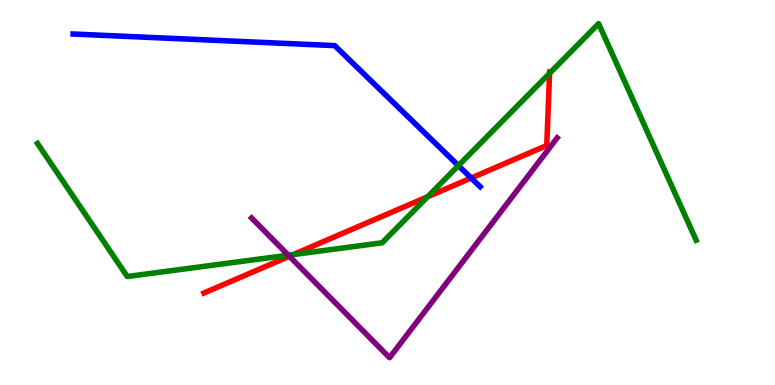[{'lines': ['blue', 'red'], 'intersections': [{'x': 6.08, 'y': 5.38}]}, {'lines': ['green', 'red'], 'intersections': [{'x': 3.78, 'y': 3.39}, {'x': 5.52, 'y': 4.89}, {'x': 7.09, 'y': 8.1}]}, {'lines': ['purple', 'red'], 'intersections': [{'x': 3.73, 'y': 3.34}]}, {'lines': ['blue', 'green'], 'intersections': [{'x': 5.91, 'y': 5.7}]}, {'lines': ['blue', 'purple'], 'intersections': []}, {'lines': ['green', 'purple'], 'intersections': [{'x': 3.72, 'y': 3.37}]}]